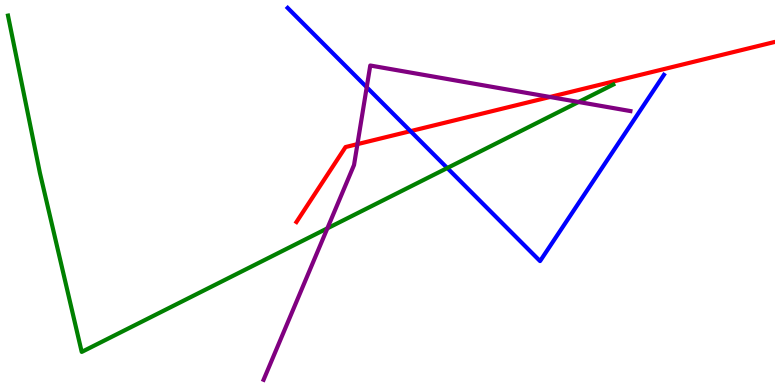[{'lines': ['blue', 'red'], 'intersections': [{'x': 5.3, 'y': 6.59}]}, {'lines': ['green', 'red'], 'intersections': []}, {'lines': ['purple', 'red'], 'intersections': [{'x': 4.61, 'y': 6.26}, {'x': 7.1, 'y': 7.48}]}, {'lines': ['blue', 'green'], 'intersections': [{'x': 5.77, 'y': 5.64}]}, {'lines': ['blue', 'purple'], 'intersections': [{'x': 4.73, 'y': 7.73}]}, {'lines': ['green', 'purple'], 'intersections': [{'x': 4.22, 'y': 4.07}, {'x': 7.47, 'y': 7.35}]}]